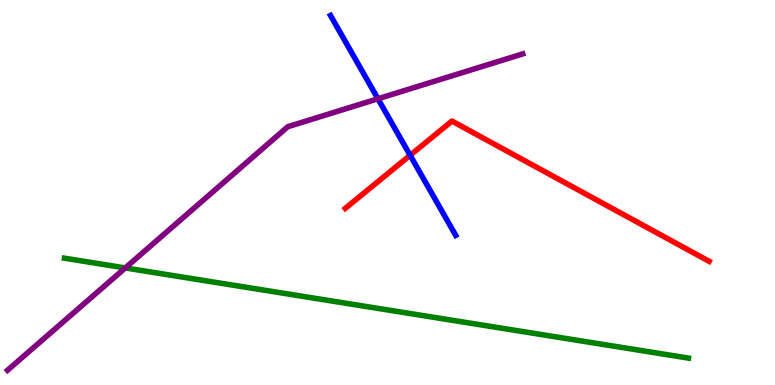[{'lines': ['blue', 'red'], 'intersections': [{'x': 5.29, 'y': 5.97}]}, {'lines': ['green', 'red'], 'intersections': []}, {'lines': ['purple', 'red'], 'intersections': []}, {'lines': ['blue', 'green'], 'intersections': []}, {'lines': ['blue', 'purple'], 'intersections': [{'x': 4.88, 'y': 7.43}]}, {'lines': ['green', 'purple'], 'intersections': [{'x': 1.62, 'y': 3.04}]}]